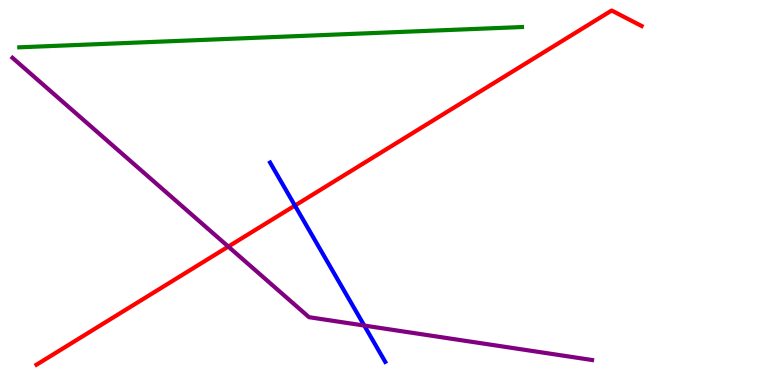[{'lines': ['blue', 'red'], 'intersections': [{'x': 3.81, 'y': 4.66}]}, {'lines': ['green', 'red'], 'intersections': []}, {'lines': ['purple', 'red'], 'intersections': [{'x': 2.95, 'y': 3.6}]}, {'lines': ['blue', 'green'], 'intersections': []}, {'lines': ['blue', 'purple'], 'intersections': [{'x': 4.7, 'y': 1.54}]}, {'lines': ['green', 'purple'], 'intersections': []}]